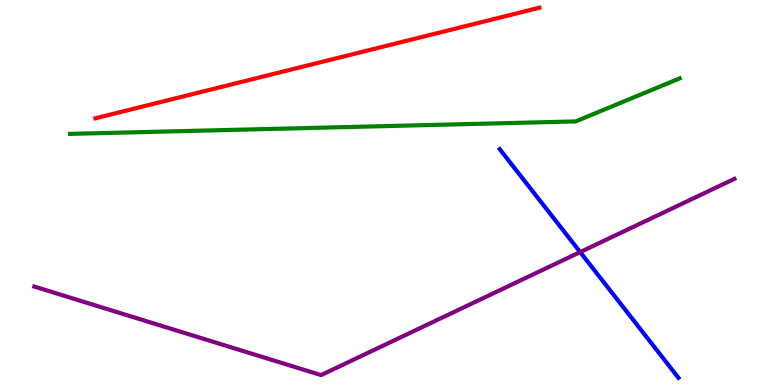[{'lines': ['blue', 'red'], 'intersections': []}, {'lines': ['green', 'red'], 'intersections': []}, {'lines': ['purple', 'red'], 'intersections': []}, {'lines': ['blue', 'green'], 'intersections': []}, {'lines': ['blue', 'purple'], 'intersections': [{'x': 7.49, 'y': 3.45}]}, {'lines': ['green', 'purple'], 'intersections': []}]